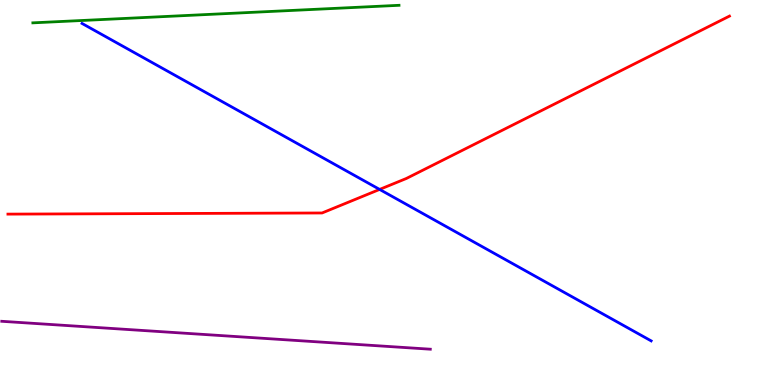[{'lines': ['blue', 'red'], 'intersections': [{'x': 4.9, 'y': 5.08}]}, {'lines': ['green', 'red'], 'intersections': []}, {'lines': ['purple', 'red'], 'intersections': []}, {'lines': ['blue', 'green'], 'intersections': []}, {'lines': ['blue', 'purple'], 'intersections': []}, {'lines': ['green', 'purple'], 'intersections': []}]